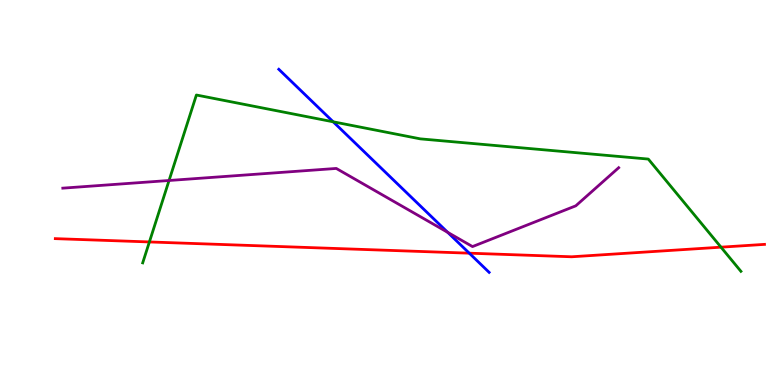[{'lines': ['blue', 'red'], 'intersections': [{'x': 6.06, 'y': 3.42}]}, {'lines': ['green', 'red'], 'intersections': [{'x': 1.93, 'y': 3.72}, {'x': 9.3, 'y': 3.58}]}, {'lines': ['purple', 'red'], 'intersections': []}, {'lines': ['blue', 'green'], 'intersections': [{'x': 4.3, 'y': 6.84}]}, {'lines': ['blue', 'purple'], 'intersections': [{'x': 5.78, 'y': 3.97}]}, {'lines': ['green', 'purple'], 'intersections': [{'x': 2.18, 'y': 5.31}]}]